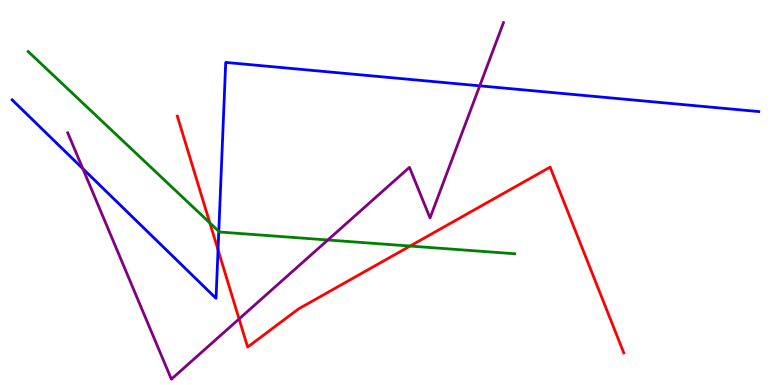[{'lines': ['blue', 'red'], 'intersections': [{'x': 2.81, 'y': 3.51}]}, {'lines': ['green', 'red'], 'intersections': [{'x': 2.71, 'y': 4.21}, {'x': 5.29, 'y': 3.61}]}, {'lines': ['purple', 'red'], 'intersections': [{'x': 3.08, 'y': 1.72}]}, {'lines': ['blue', 'green'], 'intersections': [{'x': 2.82, 'y': 3.99}]}, {'lines': ['blue', 'purple'], 'intersections': [{'x': 1.07, 'y': 5.62}, {'x': 6.19, 'y': 7.77}]}, {'lines': ['green', 'purple'], 'intersections': [{'x': 4.23, 'y': 3.77}]}]